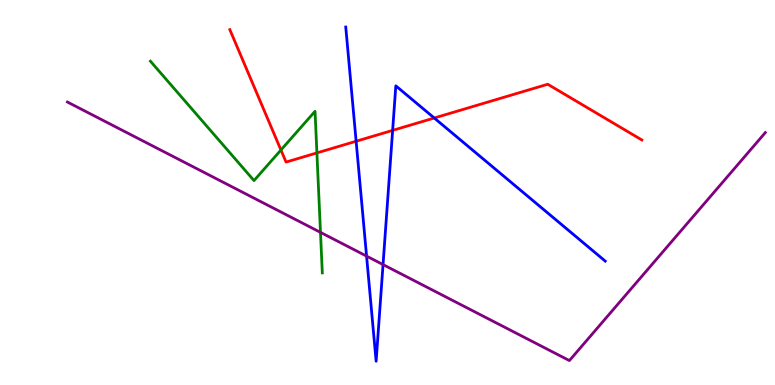[{'lines': ['blue', 'red'], 'intersections': [{'x': 4.6, 'y': 6.33}, {'x': 5.07, 'y': 6.61}, {'x': 5.6, 'y': 6.93}]}, {'lines': ['green', 'red'], 'intersections': [{'x': 3.63, 'y': 6.1}, {'x': 4.09, 'y': 6.03}]}, {'lines': ['purple', 'red'], 'intersections': []}, {'lines': ['blue', 'green'], 'intersections': []}, {'lines': ['blue', 'purple'], 'intersections': [{'x': 4.73, 'y': 3.35}, {'x': 4.94, 'y': 3.13}]}, {'lines': ['green', 'purple'], 'intersections': [{'x': 4.14, 'y': 3.96}]}]